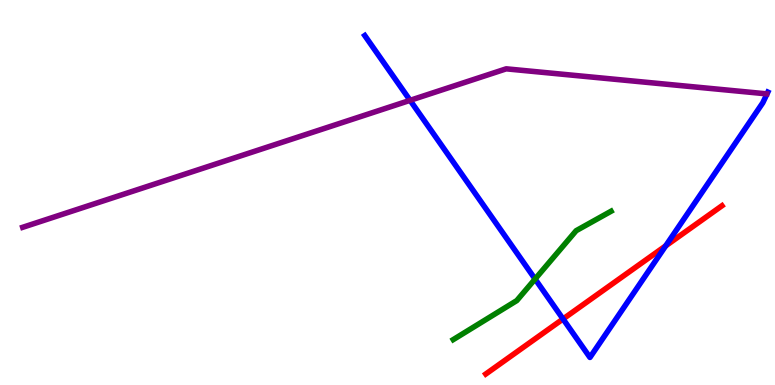[{'lines': ['blue', 'red'], 'intersections': [{'x': 7.26, 'y': 1.71}, {'x': 8.59, 'y': 3.61}]}, {'lines': ['green', 'red'], 'intersections': []}, {'lines': ['purple', 'red'], 'intersections': []}, {'lines': ['blue', 'green'], 'intersections': [{'x': 6.9, 'y': 2.75}]}, {'lines': ['blue', 'purple'], 'intersections': [{'x': 5.29, 'y': 7.39}]}, {'lines': ['green', 'purple'], 'intersections': []}]